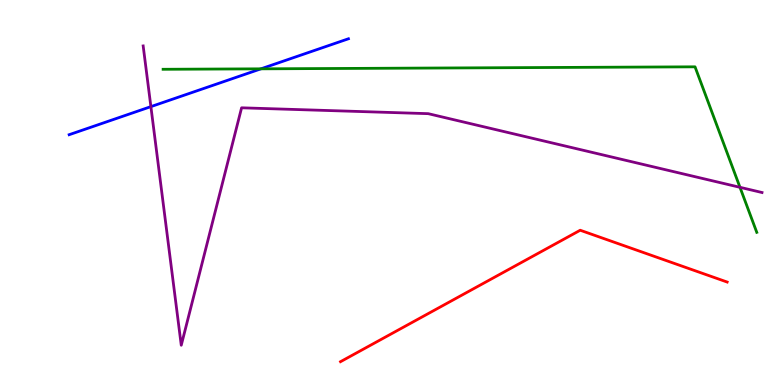[{'lines': ['blue', 'red'], 'intersections': []}, {'lines': ['green', 'red'], 'intersections': []}, {'lines': ['purple', 'red'], 'intersections': []}, {'lines': ['blue', 'green'], 'intersections': [{'x': 3.37, 'y': 8.21}]}, {'lines': ['blue', 'purple'], 'intersections': [{'x': 1.95, 'y': 7.23}]}, {'lines': ['green', 'purple'], 'intersections': [{'x': 9.55, 'y': 5.13}]}]